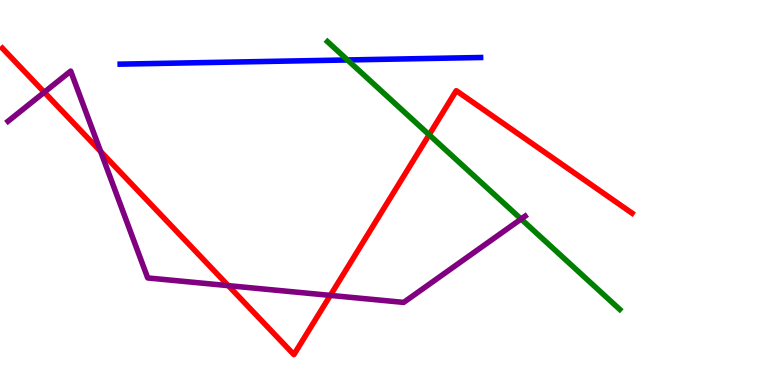[{'lines': ['blue', 'red'], 'intersections': []}, {'lines': ['green', 'red'], 'intersections': [{'x': 5.54, 'y': 6.5}]}, {'lines': ['purple', 'red'], 'intersections': [{'x': 0.571, 'y': 7.6}, {'x': 1.3, 'y': 6.07}, {'x': 2.95, 'y': 2.58}, {'x': 4.26, 'y': 2.33}]}, {'lines': ['blue', 'green'], 'intersections': [{'x': 4.48, 'y': 8.44}]}, {'lines': ['blue', 'purple'], 'intersections': []}, {'lines': ['green', 'purple'], 'intersections': [{'x': 6.72, 'y': 4.31}]}]